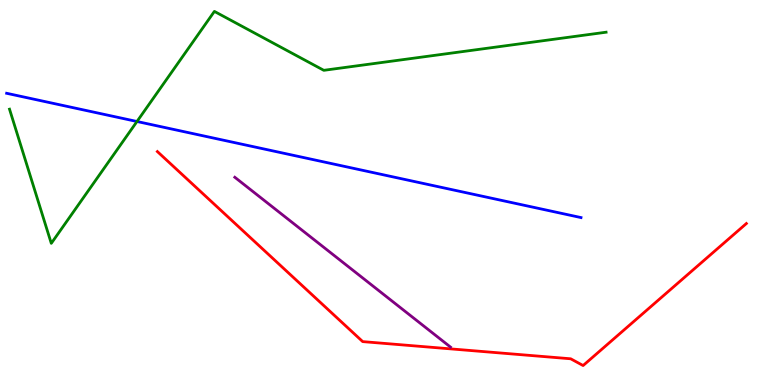[{'lines': ['blue', 'red'], 'intersections': []}, {'lines': ['green', 'red'], 'intersections': []}, {'lines': ['purple', 'red'], 'intersections': []}, {'lines': ['blue', 'green'], 'intersections': [{'x': 1.77, 'y': 6.84}]}, {'lines': ['blue', 'purple'], 'intersections': []}, {'lines': ['green', 'purple'], 'intersections': []}]